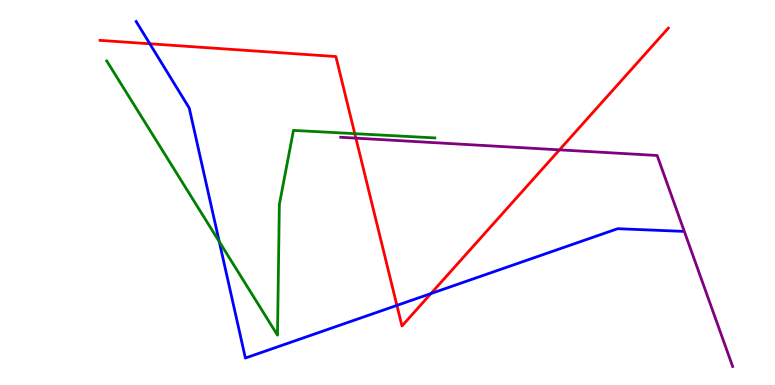[{'lines': ['blue', 'red'], 'intersections': [{'x': 1.93, 'y': 8.86}, {'x': 5.12, 'y': 2.07}, {'x': 5.56, 'y': 2.37}]}, {'lines': ['green', 'red'], 'intersections': [{'x': 4.58, 'y': 6.53}]}, {'lines': ['purple', 'red'], 'intersections': [{'x': 4.59, 'y': 6.41}, {'x': 7.22, 'y': 6.11}]}, {'lines': ['blue', 'green'], 'intersections': [{'x': 2.83, 'y': 3.72}]}, {'lines': ['blue', 'purple'], 'intersections': []}, {'lines': ['green', 'purple'], 'intersections': []}]